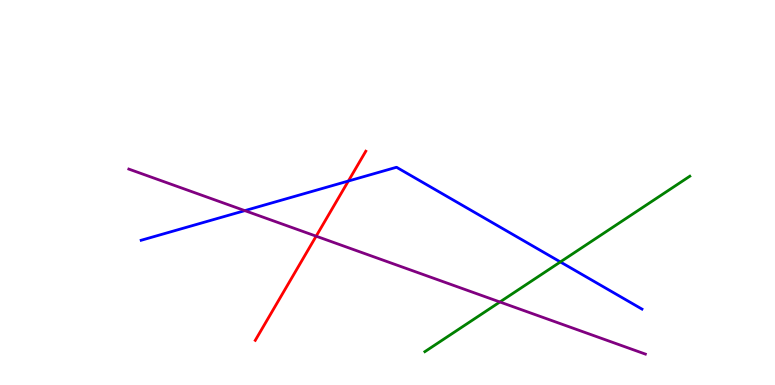[{'lines': ['blue', 'red'], 'intersections': [{'x': 4.5, 'y': 5.3}]}, {'lines': ['green', 'red'], 'intersections': []}, {'lines': ['purple', 'red'], 'intersections': [{'x': 4.08, 'y': 3.87}]}, {'lines': ['blue', 'green'], 'intersections': [{'x': 7.23, 'y': 3.2}]}, {'lines': ['blue', 'purple'], 'intersections': [{'x': 3.16, 'y': 4.53}]}, {'lines': ['green', 'purple'], 'intersections': [{'x': 6.45, 'y': 2.16}]}]